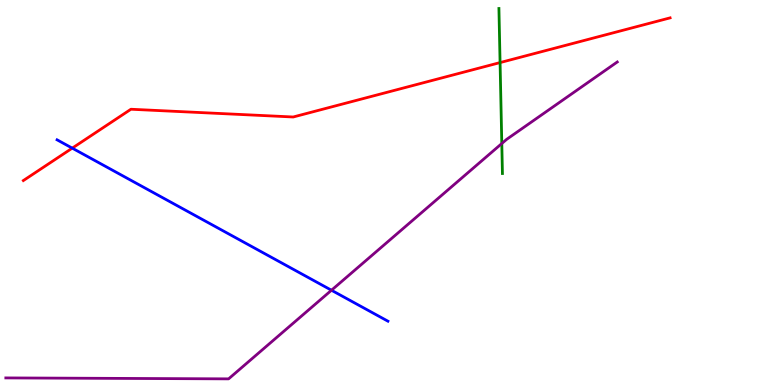[{'lines': ['blue', 'red'], 'intersections': [{'x': 0.932, 'y': 6.15}]}, {'lines': ['green', 'red'], 'intersections': [{'x': 6.45, 'y': 8.37}]}, {'lines': ['purple', 'red'], 'intersections': []}, {'lines': ['blue', 'green'], 'intersections': []}, {'lines': ['blue', 'purple'], 'intersections': [{'x': 4.28, 'y': 2.46}]}, {'lines': ['green', 'purple'], 'intersections': [{'x': 6.47, 'y': 6.27}]}]